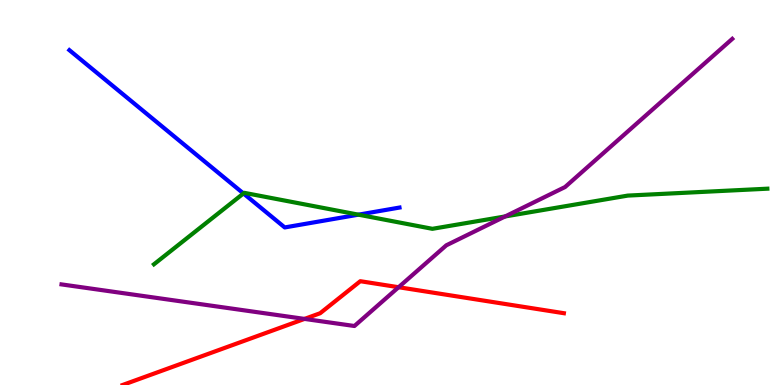[{'lines': ['blue', 'red'], 'intersections': []}, {'lines': ['green', 'red'], 'intersections': []}, {'lines': ['purple', 'red'], 'intersections': [{'x': 3.93, 'y': 1.72}, {'x': 5.14, 'y': 2.54}]}, {'lines': ['blue', 'green'], 'intersections': [{'x': 3.14, 'y': 4.98}, {'x': 4.63, 'y': 4.42}]}, {'lines': ['blue', 'purple'], 'intersections': []}, {'lines': ['green', 'purple'], 'intersections': [{'x': 6.52, 'y': 4.38}]}]